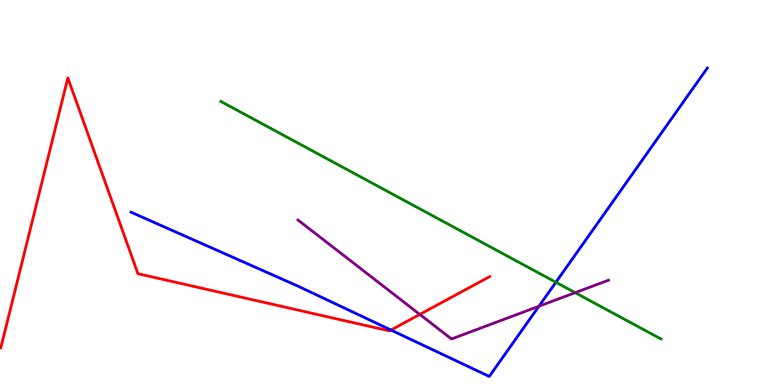[{'lines': ['blue', 'red'], 'intersections': [{'x': 5.04, 'y': 1.43}]}, {'lines': ['green', 'red'], 'intersections': []}, {'lines': ['purple', 'red'], 'intersections': [{'x': 5.42, 'y': 1.83}]}, {'lines': ['blue', 'green'], 'intersections': [{'x': 7.17, 'y': 2.67}]}, {'lines': ['blue', 'purple'], 'intersections': [{'x': 6.95, 'y': 2.05}]}, {'lines': ['green', 'purple'], 'intersections': [{'x': 7.42, 'y': 2.4}]}]